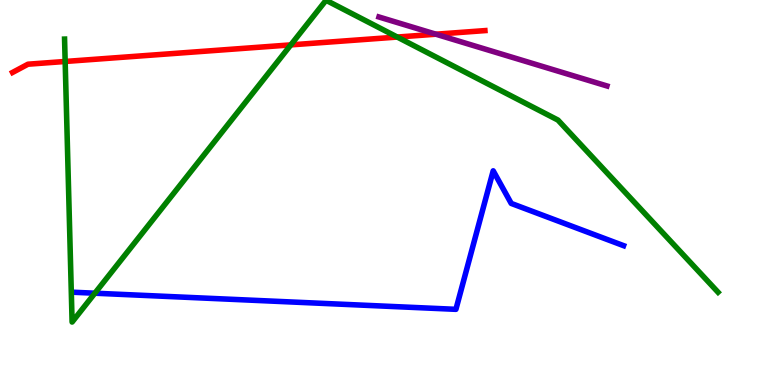[{'lines': ['blue', 'red'], 'intersections': []}, {'lines': ['green', 'red'], 'intersections': [{'x': 0.841, 'y': 8.4}, {'x': 3.75, 'y': 8.83}, {'x': 5.13, 'y': 9.04}]}, {'lines': ['purple', 'red'], 'intersections': [{'x': 5.62, 'y': 9.11}]}, {'lines': ['blue', 'green'], 'intersections': [{'x': 1.22, 'y': 2.38}]}, {'lines': ['blue', 'purple'], 'intersections': []}, {'lines': ['green', 'purple'], 'intersections': []}]